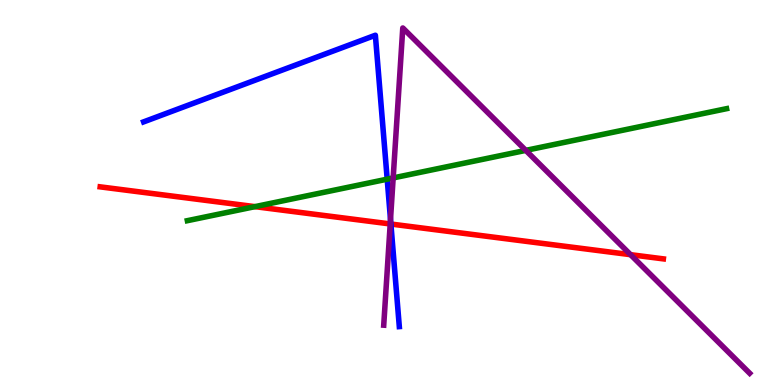[{'lines': ['blue', 'red'], 'intersections': [{'x': 5.04, 'y': 4.18}]}, {'lines': ['green', 'red'], 'intersections': [{'x': 3.29, 'y': 4.63}]}, {'lines': ['purple', 'red'], 'intersections': [{'x': 5.04, 'y': 4.18}, {'x': 8.14, 'y': 3.39}]}, {'lines': ['blue', 'green'], 'intersections': [{'x': 5.0, 'y': 5.35}]}, {'lines': ['blue', 'purple'], 'intersections': [{'x': 5.04, 'y': 4.3}]}, {'lines': ['green', 'purple'], 'intersections': [{'x': 5.07, 'y': 5.38}, {'x': 6.78, 'y': 6.09}]}]